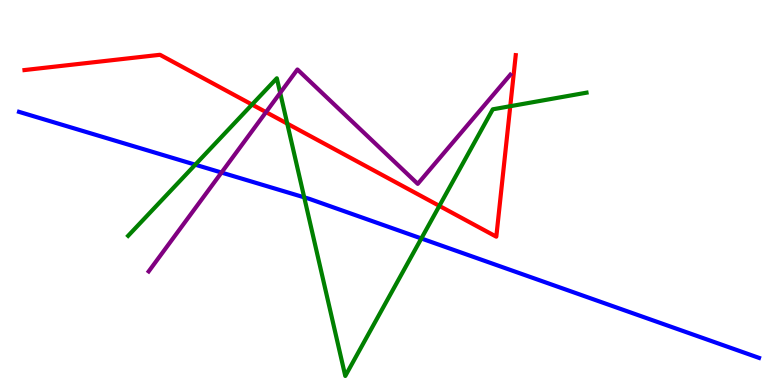[{'lines': ['blue', 'red'], 'intersections': []}, {'lines': ['green', 'red'], 'intersections': [{'x': 3.25, 'y': 7.28}, {'x': 3.71, 'y': 6.79}, {'x': 5.67, 'y': 4.65}, {'x': 6.58, 'y': 7.24}]}, {'lines': ['purple', 'red'], 'intersections': [{'x': 3.43, 'y': 7.09}]}, {'lines': ['blue', 'green'], 'intersections': [{'x': 2.52, 'y': 5.72}, {'x': 3.93, 'y': 4.87}, {'x': 5.44, 'y': 3.81}]}, {'lines': ['blue', 'purple'], 'intersections': [{'x': 2.86, 'y': 5.52}]}, {'lines': ['green', 'purple'], 'intersections': [{'x': 3.62, 'y': 7.59}]}]